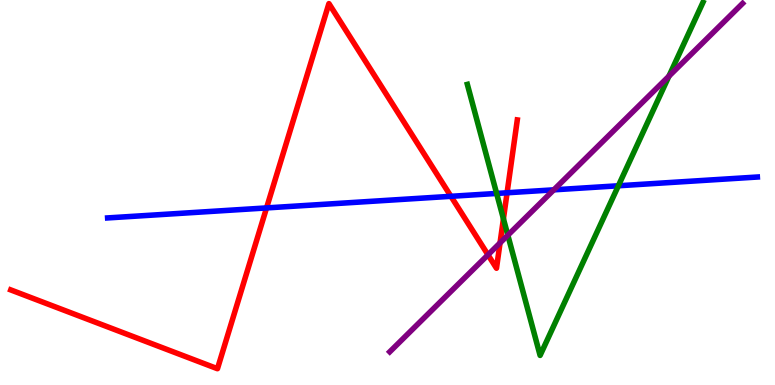[{'lines': ['blue', 'red'], 'intersections': [{'x': 3.44, 'y': 4.6}, {'x': 5.82, 'y': 4.9}, {'x': 6.54, 'y': 4.99}]}, {'lines': ['green', 'red'], 'intersections': [{'x': 6.5, 'y': 4.32}]}, {'lines': ['purple', 'red'], 'intersections': [{'x': 6.3, 'y': 3.38}, {'x': 6.45, 'y': 3.69}]}, {'lines': ['blue', 'green'], 'intersections': [{'x': 6.41, 'y': 4.98}, {'x': 7.98, 'y': 5.17}]}, {'lines': ['blue', 'purple'], 'intersections': [{'x': 7.15, 'y': 5.07}]}, {'lines': ['green', 'purple'], 'intersections': [{'x': 6.55, 'y': 3.89}, {'x': 8.63, 'y': 8.02}]}]